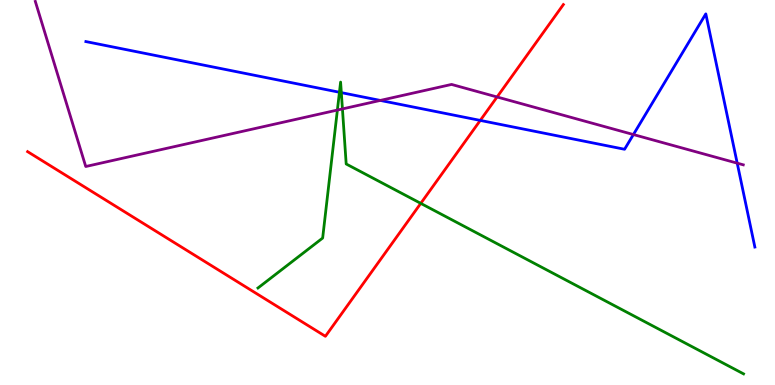[{'lines': ['blue', 'red'], 'intersections': [{'x': 6.2, 'y': 6.87}]}, {'lines': ['green', 'red'], 'intersections': [{'x': 5.43, 'y': 4.72}]}, {'lines': ['purple', 'red'], 'intersections': [{'x': 6.41, 'y': 7.48}]}, {'lines': ['blue', 'green'], 'intersections': [{'x': 4.38, 'y': 7.6}, {'x': 4.4, 'y': 7.59}]}, {'lines': ['blue', 'purple'], 'intersections': [{'x': 4.91, 'y': 7.39}, {'x': 8.17, 'y': 6.51}, {'x': 9.51, 'y': 5.76}]}, {'lines': ['green', 'purple'], 'intersections': [{'x': 4.35, 'y': 7.14}, {'x': 4.42, 'y': 7.17}]}]